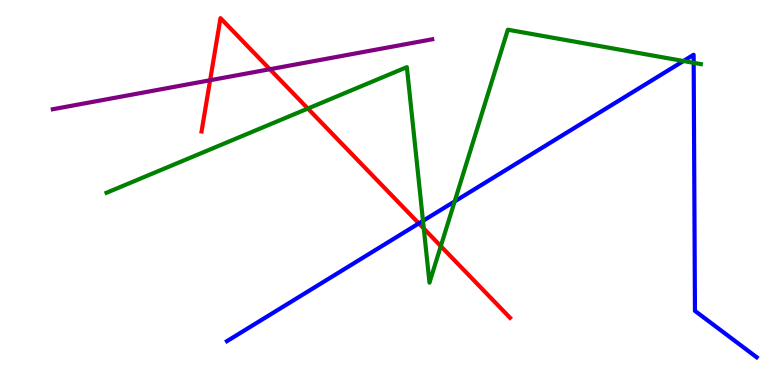[{'lines': ['blue', 'red'], 'intersections': [{'x': 5.4, 'y': 4.2}]}, {'lines': ['green', 'red'], 'intersections': [{'x': 3.97, 'y': 7.18}, {'x': 5.47, 'y': 4.06}, {'x': 5.69, 'y': 3.61}]}, {'lines': ['purple', 'red'], 'intersections': [{'x': 2.71, 'y': 7.92}, {'x': 3.48, 'y': 8.2}]}, {'lines': ['blue', 'green'], 'intersections': [{'x': 5.46, 'y': 4.26}, {'x': 5.87, 'y': 4.77}, {'x': 8.82, 'y': 8.42}, {'x': 8.95, 'y': 8.37}]}, {'lines': ['blue', 'purple'], 'intersections': []}, {'lines': ['green', 'purple'], 'intersections': []}]